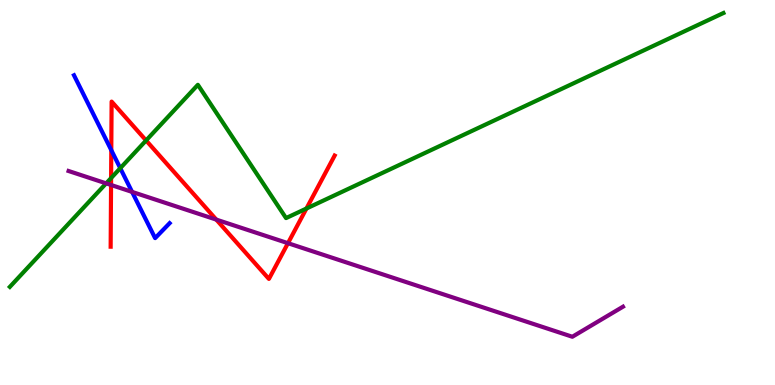[{'lines': ['blue', 'red'], 'intersections': [{'x': 1.44, 'y': 6.1}]}, {'lines': ['green', 'red'], 'intersections': [{'x': 1.43, 'y': 5.38}, {'x': 1.89, 'y': 6.35}, {'x': 3.95, 'y': 4.58}]}, {'lines': ['purple', 'red'], 'intersections': [{'x': 1.43, 'y': 5.2}, {'x': 2.79, 'y': 4.3}, {'x': 3.72, 'y': 3.68}]}, {'lines': ['blue', 'green'], 'intersections': [{'x': 1.55, 'y': 5.63}]}, {'lines': ['blue', 'purple'], 'intersections': [{'x': 1.7, 'y': 5.02}]}, {'lines': ['green', 'purple'], 'intersections': [{'x': 1.37, 'y': 5.24}]}]